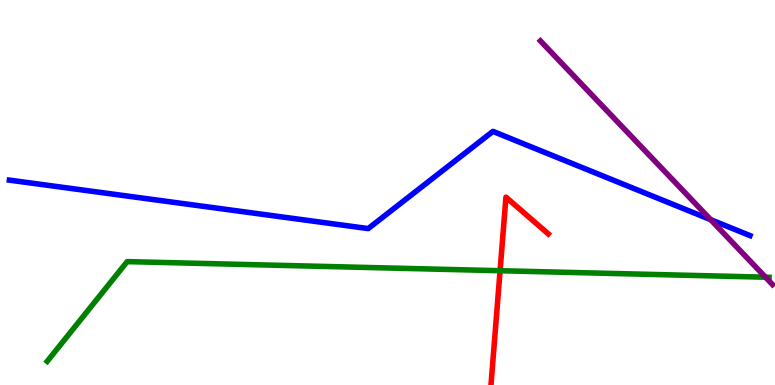[{'lines': ['blue', 'red'], 'intersections': []}, {'lines': ['green', 'red'], 'intersections': [{'x': 6.45, 'y': 2.97}]}, {'lines': ['purple', 'red'], 'intersections': []}, {'lines': ['blue', 'green'], 'intersections': []}, {'lines': ['blue', 'purple'], 'intersections': [{'x': 9.17, 'y': 4.29}]}, {'lines': ['green', 'purple'], 'intersections': [{'x': 9.88, 'y': 2.8}]}]